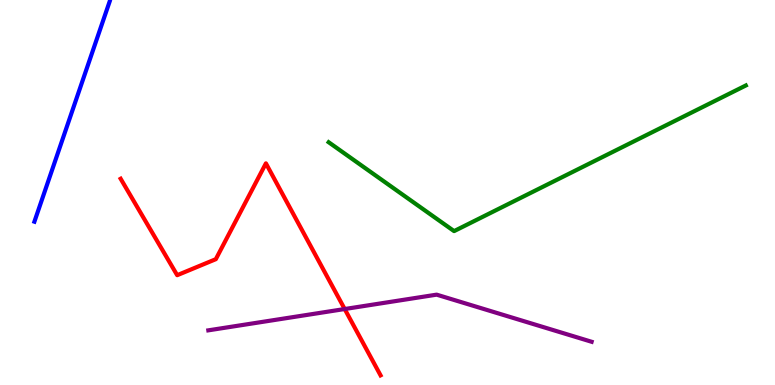[{'lines': ['blue', 'red'], 'intersections': []}, {'lines': ['green', 'red'], 'intersections': []}, {'lines': ['purple', 'red'], 'intersections': [{'x': 4.45, 'y': 1.97}]}, {'lines': ['blue', 'green'], 'intersections': []}, {'lines': ['blue', 'purple'], 'intersections': []}, {'lines': ['green', 'purple'], 'intersections': []}]